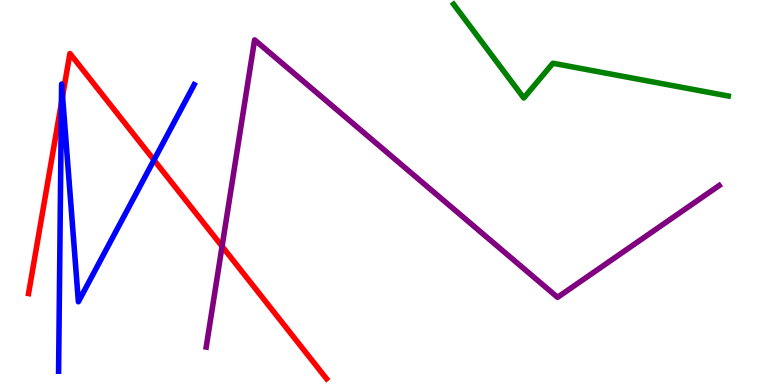[{'lines': ['blue', 'red'], 'intersections': [{'x': 0.792, 'y': 7.33}, {'x': 0.807, 'y': 7.5}, {'x': 1.99, 'y': 5.84}]}, {'lines': ['green', 'red'], 'intersections': []}, {'lines': ['purple', 'red'], 'intersections': [{'x': 2.87, 'y': 3.6}]}, {'lines': ['blue', 'green'], 'intersections': []}, {'lines': ['blue', 'purple'], 'intersections': []}, {'lines': ['green', 'purple'], 'intersections': []}]